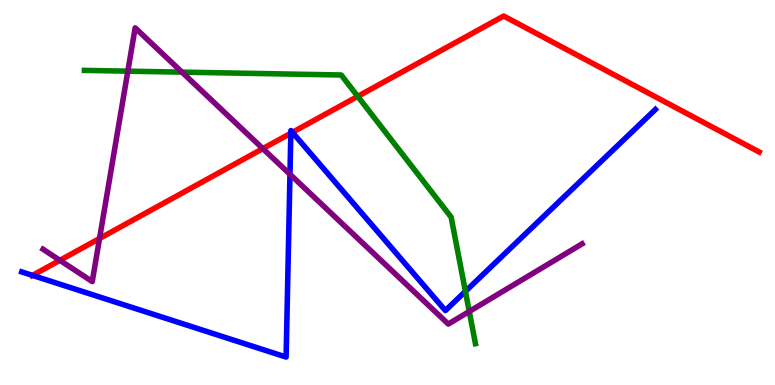[{'lines': ['blue', 'red'], 'intersections': [{'x': 0.419, 'y': 2.85}, {'x': 3.75, 'y': 6.54}, {'x': 3.77, 'y': 6.56}]}, {'lines': ['green', 'red'], 'intersections': [{'x': 4.62, 'y': 7.5}]}, {'lines': ['purple', 'red'], 'intersections': [{'x': 0.773, 'y': 3.24}, {'x': 1.28, 'y': 3.81}, {'x': 3.39, 'y': 6.14}]}, {'lines': ['blue', 'green'], 'intersections': [{'x': 6.01, 'y': 2.43}]}, {'lines': ['blue', 'purple'], 'intersections': [{'x': 3.74, 'y': 5.47}]}, {'lines': ['green', 'purple'], 'intersections': [{'x': 1.65, 'y': 8.15}, {'x': 2.35, 'y': 8.13}, {'x': 6.05, 'y': 1.91}]}]